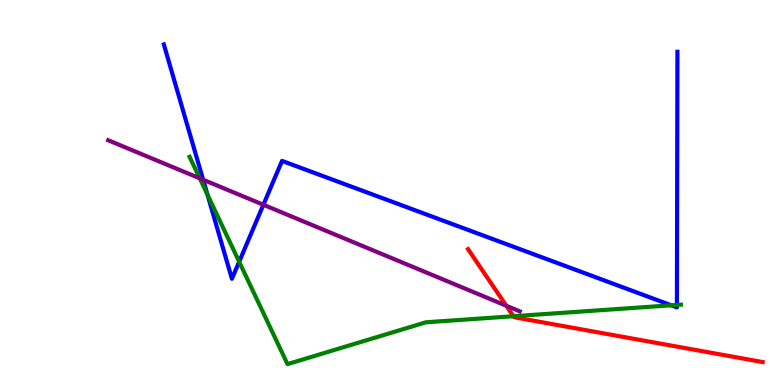[{'lines': ['blue', 'red'], 'intersections': []}, {'lines': ['green', 'red'], 'intersections': [{'x': 6.62, 'y': 1.79}]}, {'lines': ['purple', 'red'], 'intersections': [{'x': 6.53, 'y': 2.06}]}, {'lines': ['blue', 'green'], 'intersections': [{'x': 2.68, 'y': 4.94}, {'x': 3.09, 'y': 3.2}, {'x': 8.66, 'y': 2.07}, {'x': 8.73, 'y': 2.08}]}, {'lines': ['blue', 'purple'], 'intersections': [{'x': 2.62, 'y': 5.33}, {'x': 3.4, 'y': 4.68}]}, {'lines': ['green', 'purple'], 'intersections': [{'x': 2.58, 'y': 5.37}]}]